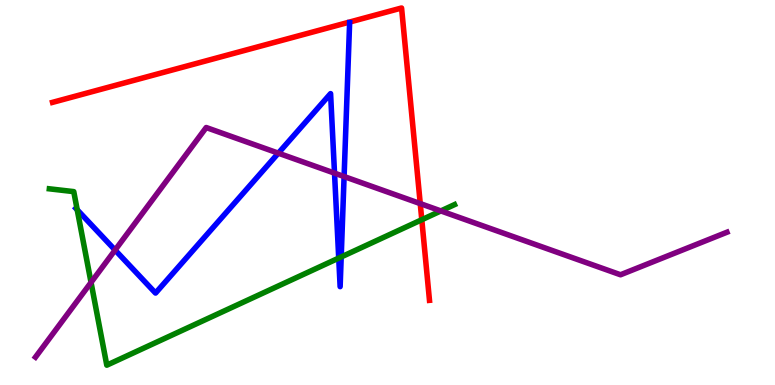[{'lines': ['blue', 'red'], 'intersections': []}, {'lines': ['green', 'red'], 'intersections': [{'x': 5.44, 'y': 4.29}]}, {'lines': ['purple', 'red'], 'intersections': [{'x': 5.42, 'y': 4.71}]}, {'lines': ['blue', 'green'], 'intersections': [{'x': 0.996, 'y': 4.55}, {'x': 4.37, 'y': 3.3}, {'x': 4.4, 'y': 3.33}]}, {'lines': ['blue', 'purple'], 'intersections': [{'x': 1.49, 'y': 3.5}, {'x': 3.59, 'y': 6.02}, {'x': 4.32, 'y': 5.5}, {'x': 4.44, 'y': 5.41}]}, {'lines': ['green', 'purple'], 'intersections': [{'x': 1.17, 'y': 2.66}, {'x': 5.69, 'y': 4.52}]}]